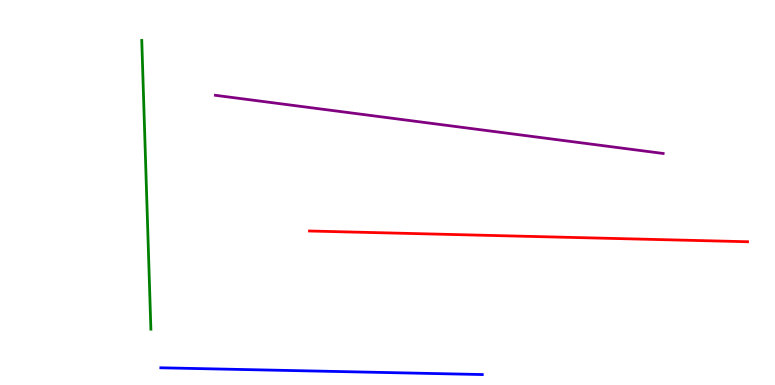[{'lines': ['blue', 'red'], 'intersections': []}, {'lines': ['green', 'red'], 'intersections': []}, {'lines': ['purple', 'red'], 'intersections': []}, {'lines': ['blue', 'green'], 'intersections': []}, {'lines': ['blue', 'purple'], 'intersections': []}, {'lines': ['green', 'purple'], 'intersections': []}]